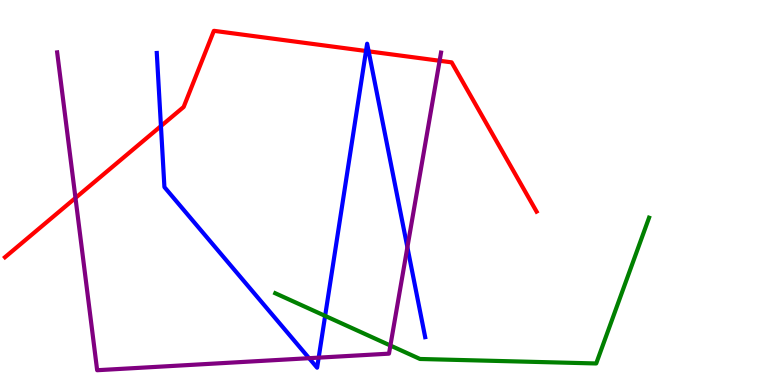[{'lines': ['blue', 'red'], 'intersections': [{'x': 2.08, 'y': 6.73}, {'x': 4.72, 'y': 8.68}, {'x': 4.76, 'y': 8.67}]}, {'lines': ['green', 'red'], 'intersections': []}, {'lines': ['purple', 'red'], 'intersections': [{'x': 0.974, 'y': 4.86}, {'x': 5.67, 'y': 8.42}]}, {'lines': ['blue', 'green'], 'intersections': [{'x': 4.2, 'y': 1.8}]}, {'lines': ['blue', 'purple'], 'intersections': [{'x': 3.99, 'y': 0.696}, {'x': 4.11, 'y': 0.711}, {'x': 5.26, 'y': 3.58}]}, {'lines': ['green', 'purple'], 'intersections': [{'x': 5.04, 'y': 1.03}]}]